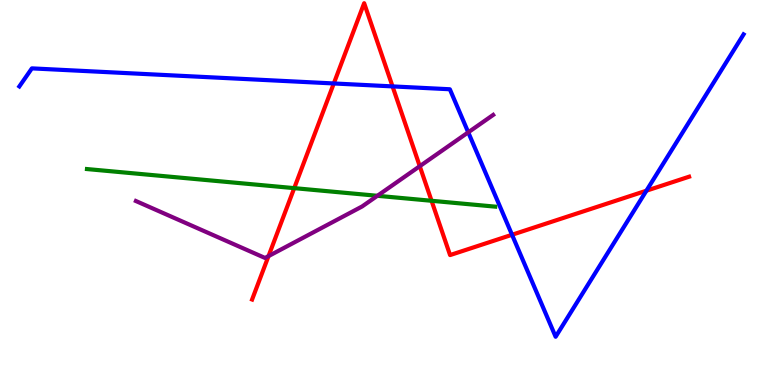[{'lines': ['blue', 'red'], 'intersections': [{'x': 4.31, 'y': 7.83}, {'x': 5.07, 'y': 7.76}, {'x': 6.61, 'y': 3.9}, {'x': 8.34, 'y': 5.05}]}, {'lines': ['green', 'red'], 'intersections': [{'x': 3.8, 'y': 5.11}, {'x': 5.57, 'y': 4.78}]}, {'lines': ['purple', 'red'], 'intersections': [{'x': 3.46, 'y': 3.35}, {'x': 5.42, 'y': 5.68}]}, {'lines': ['blue', 'green'], 'intersections': []}, {'lines': ['blue', 'purple'], 'intersections': [{'x': 6.04, 'y': 6.56}]}, {'lines': ['green', 'purple'], 'intersections': [{'x': 4.87, 'y': 4.91}]}]